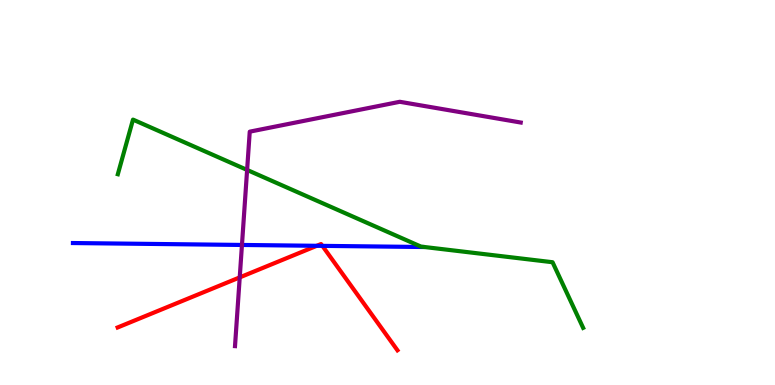[{'lines': ['blue', 'red'], 'intersections': [{'x': 4.09, 'y': 3.62}, {'x': 4.16, 'y': 3.61}]}, {'lines': ['green', 'red'], 'intersections': []}, {'lines': ['purple', 'red'], 'intersections': [{'x': 3.09, 'y': 2.79}]}, {'lines': ['blue', 'green'], 'intersections': []}, {'lines': ['blue', 'purple'], 'intersections': [{'x': 3.12, 'y': 3.64}]}, {'lines': ['green', 'purple'], 'intersections': [{'x': 3.19, 'y': 5.59}]}]